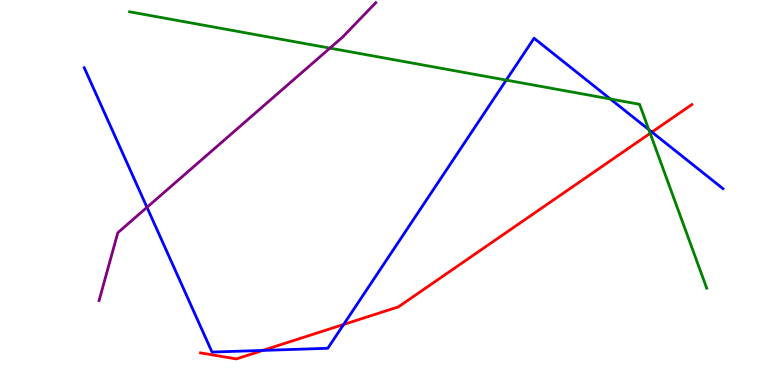[{'lines': ['blue', 'red'], 'intersections': [{'x': 3.39, 'y': 0.898}, {'x': 4.43, 'y': 1.57}, {'x': 8.41, 'y': 6.57}]}, {'lines': ['green', 'red'], 'intersections': [{'x': 8.39, 'y': 6.54}]}, {'lines': ['purple', 'red'], 'intersections': []}, {'lines': ['blue', 'green'], 'intersections': [{'x': 6.53, 'y': 7.92}, {'x': 7.88, 'y': 7.43}, {'x': 8.37, 'y': 6.63}]}, {'lines': ['blue', 'purple'], 'intersections': [{'x': 1.9, 'y': 4.61}]}, {'lines': ['green', 'purple'], 'intersections': [{'x': 4.26, 'y': 8.75}]}]